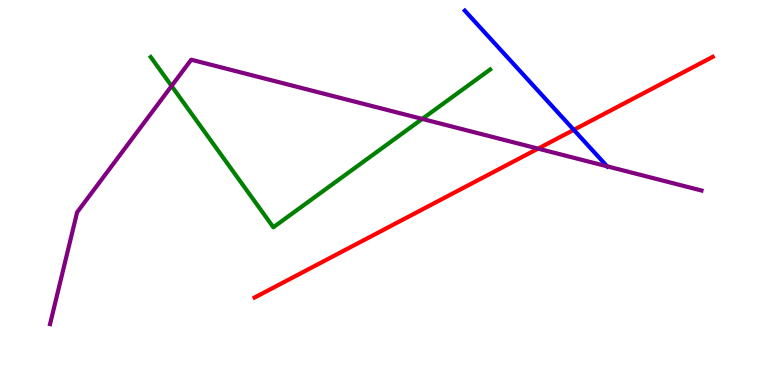[{'lines': ['blue', 'red'], 'intersections': [{'x': 7.4, 'y': 6.63}]}, {'lines': ['green', 'red'], 'intersections': []}, {'lines': ['purple', 'red'], 'intersections': [{'x': 6.94, 'y': 6.14}]}, {'lines': ['blue', 'green'], 'intersections': []}, {'lines': ['blue', 'purple'], 'intersections': [{'x': 7.83, 'y': 5.68}]}, {'lines': ['green', 'purple'], 'intersections': [{'x': 2.21, 'y': 7.77}, {'x': 5.45, 'y': 6.91}]}]